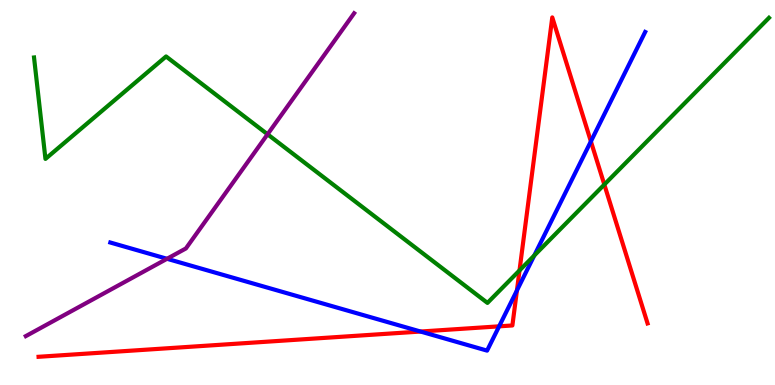[{'lines': ['blue', 'red'], 'intersections': [{'x': 5.43, 'y': 1.39}, {'x': 6.44, 'y': 1.52}, {'x': 6.67, 'y': 2.45}, {'x': 7.62, 'y': 6.33}]}, {'lines': ['green', 'red'], 'intersections': [{'x': 6.7, 'y': 2.98}, {'x': 7.8, 'y': 5.21}]}, {'lines': ['purple', 'red'], 'intersections': []}, {'lines': ['blue', 'green'], 'intersections': [{'x': 6.89, 'y': 3.36}]}, {'lines': ['blue', 'purple'], 'intersections': [{'x': 2.16, 'y': 3.28}]}, {'lines': ['green', 'purple'], 'intersections': [{'x': 3.45, 'y': 6.51}]}]